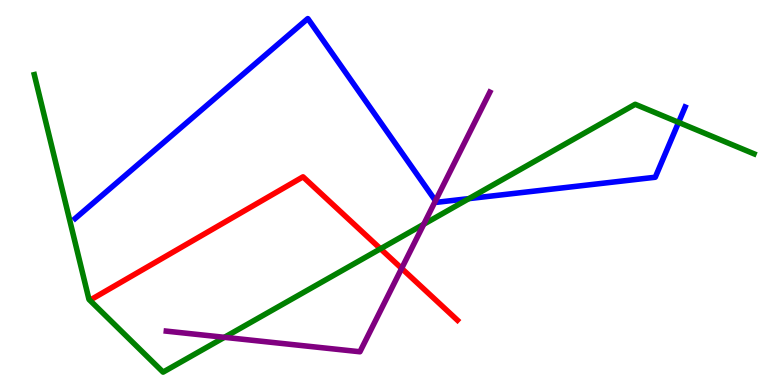[{'lines': ['blue', 'red'], 'intersections': []}, {'lines': ['green', 'red'], 'intersections': [{'x': 4.91, 'y': 3.54}]}, {'lines': ['purple', 'red'], 'intersections': [{'x': 5.18, 'y': 3.03}]}, {'lines': ['blue', 'green'], 'intersections': [{'x': 6.05, 'y': 4.84}, {'x': 8.76, 'y': 6.82}]}, {'lines': ['blue', 'purple'], 'intersections': [{'x': 5.62, 'y': 4.79}]}, {'lines': ['green', 'purple'], 'intersections': [{'x': 2.9, 'y': 1.24}, {'x': 5.47, 'y': 4.18}]}]